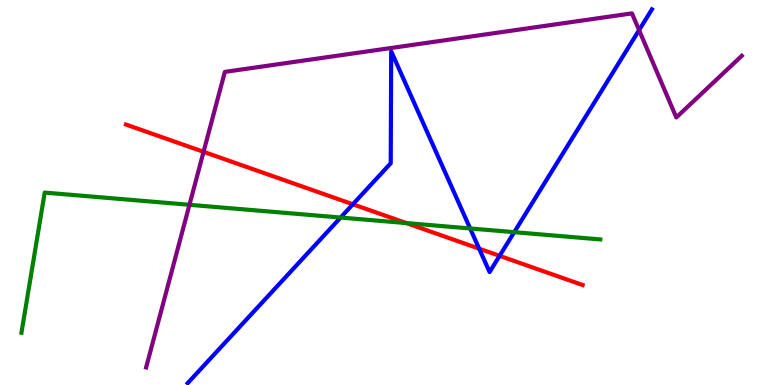[{'lines': ['blue', 'red'], 'intersections': [{'x': 4.55, 'y': 4.69}, {'x': 6.18, 'y': 3.54}, {'x': 6.45, 'y': 3.35}]}, {'lines': ['green', 'red'], 'intersections': [{'x': 5.24, 'y': 4.21}]}, {'lines': ['purple', 'red'], 'intersections': [{'x': 2.63, 'y': 6.06}]}, {'lines': ['blue', 'green'], 'intersections': [{'x': 4.39, 'y': 4.35}, {'x': 6.07, 'y': 4.07}, {'x': 6.64, 'y': 3.97}]}, {'lines': ['blue', 'purple'], 'intersections': [{'x': 8.25, 'y': 9.22}]}, {'lines': ['green', 'purple'], 'intersections': [{'x': 2.44, 'y': 4.68}]}]